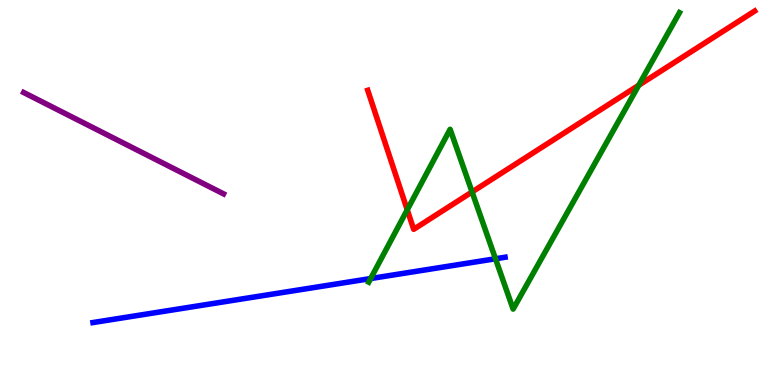[{'lines': ['blue', 'red'], 'intersections': []}, {'lines': ['green', 'red'], 'intersections': [{'x': 5.25, 'y': 4.55}, {'x': 6.09, 'y': 5.01}, {'x': 8.24, 'y': 7.79}]}, {'lines': ['purple', 'red'], 'intersections': []}, {'lines': ['blue', 'green'], 'intersections': [{'x': 4.78, 'y': 2.76}, {'x': 6.39, 'y': 3.28}]}, {'lines': ['blue', 'purple'], 'intersections': []}, {'lines': ['green', 'purple'], 'intersections': []}]